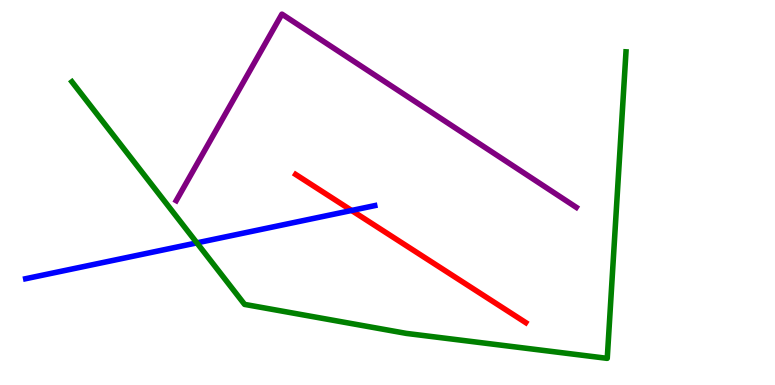[{'lines': ['blue', 'red'], 'intersections': [{'x': 4.54, 'y': 4.53}]}, {'lines': ['green', 'red'], 'intersections': []}, {'lines': ['purple', 'red'], 'intersections': []}, {'lines': ['blue', 'green'], 'intersections': [{'x': 2.54, 'y': 3.69}]}, {'lines': ['blue', 'purple'], 'intersections': []}, {'lines': ['green', 'purple'], 'intersections': []}]